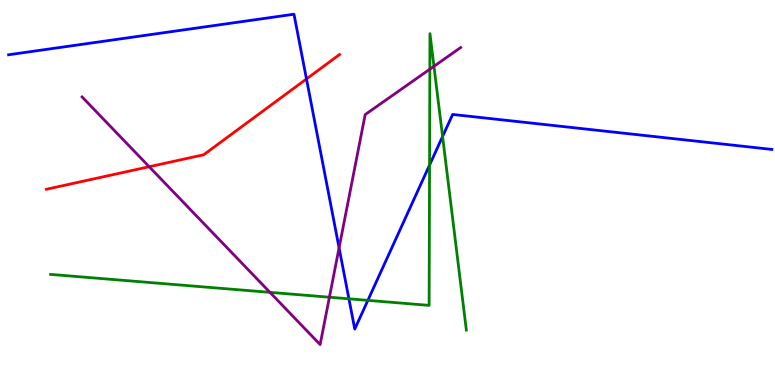[{'lines': ['blue', 'red'], 'intersections': [{'x': 3.95, 'y': 7.95}]}, {'lines': ['green', 'red'], 'intersections': []}, {'lines': ['purple', 'red'], 'intersections': [{'x': 1.92, 'y': 5.67}]}, {'lines': ['blue', 'green'], 'intersections': [{'x': 4.5, 'y': 2.24}, {'x': 4.75, 'y': 2.2}, {'x': 5.54, 'y': 5.71}, {'x': 5.71, 'y': 6.45}]}, {'lines': ['blue', 'purple'], 'intersections': [{'x': 4.38, 'y': 3.56}]}, {'lines': ['green', 'purple'], 'intersections': [{'x': 3.48, 'y': 2.41}, {'x': 4.25, 'y': 2.28}, {'x': 5.55, 'y': 8.2}, {'x': 5.6, 'y': 8.28}]}]